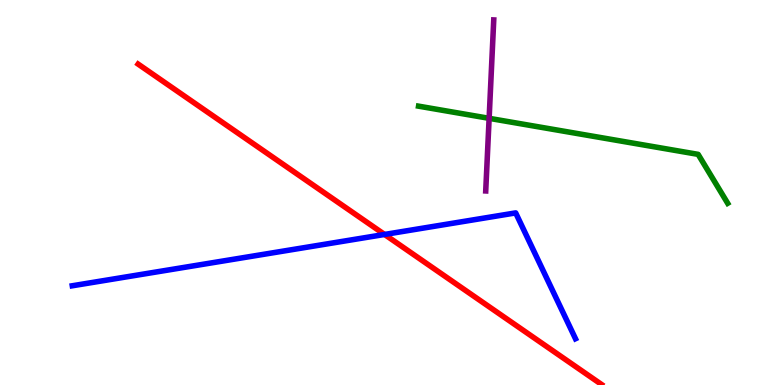[{'lines': ['blue', 'red'], 'intersections': [{'x': 4.96, 'y': 3.91}]}, {'lines': ['green', 'red'], 'intersections': []}, {'lines': ['purple', 'red'], 'intersections': []}, {'lines': ['blue', 'green'], 'intersections': []}, {'lines': ['blue', 'purple'], 'intersections': []}, {'lines': ['green', 'purple'], 'intersections': [{'x': 6.31, 'y': 6.93}]}]